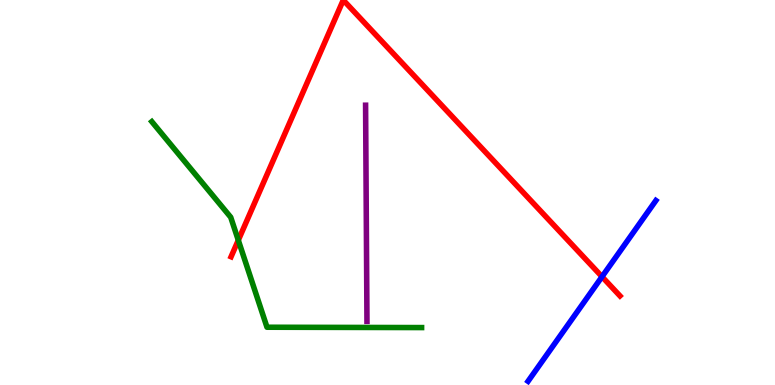[{'lines': ['blue', 'red'], 'intersections': [{'x': 7.77, 'y': 2.81}]}, {'lines': ['green', 'red'], 'intersections': [{'x': 3.07, 'y': 3.76}]}, {'lines': ['purple', 'red'], 'intersections': []}, {'lines': ['blue', 'green'], 'intersections': []}, {'lines': ['blue', 'purple'], 'intersections': []}, {'lines': ['green', 'purple'], 'intersections': []}]